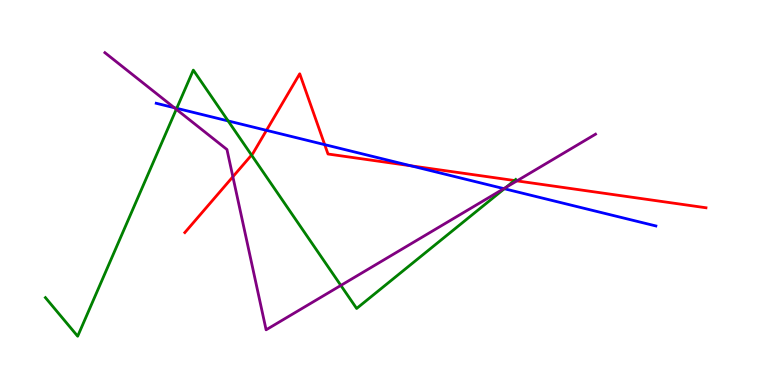[{'lines': ['blue', 'red'], 'intersections': [{'x': 3.44, 'y': 6.61}, {'x': 4.19, 'y': 6.24}, {'x': 5.3, 'y': 5.69}]}, {'lines': ['green', 'red'], 'intersections': [{'x': 3.25, 'y': 5.97}, {'x': 6.64, 'y': 5.31}]}, {'lines': ['purple', 'red'], 'intersections': [{'x': 3.0, 'y': 5.41}, {'x': 6.67, 'y': 5.3}]}, {'lines': ['blue', 'green'], 'intersections': [{'x': 2.28, 'y': 7.19}, {'x': 2.94, 'y': 6.86}, {'x': 6.51, 'y': 5.1}]}, {'lines': ['blue', 'purple'], 'intersections': [{'x': 2.25, 'y': 7.2}, {'x': 6.5, 'y': 5.1}]}, {'lines': ['green', 'purple'], 'intersections': [{'x': 2.27, 'y': 7.16}, {'x': 4.4, 'y': 2.59}, {'x': 6.53, 'y': 5.14}]}]